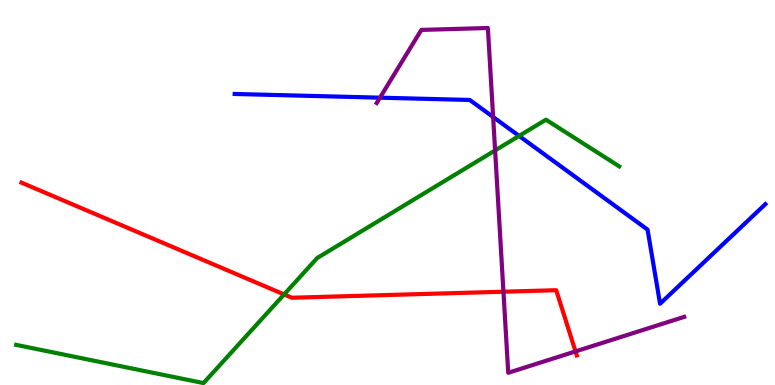[{'lines': ['blue', 'red'], 'intersections': []}, {'lines': ['green', 'red'], 'intersections': [{'x': 3.67, 'y': 2.35}]}, {'lines': ['purple', 'red'], 'intersections': [{'x': 6.5, 'y': 2.42}, {'x': 7.43, 'y': 0.873}]}, {'lines': ['blue', 'green'], 'intersections': [{'x': 6.7, 'y': 6.47}]}, {'lines': ['blue', 'purple'], 'intersections': [{'x': 4.9, 'y': 7.46}, {'x': 6.36, 'y': 6.96}]}, {'lines': ['green', 'purple'], 'intersections': [{'x': 6.39, 'y': 6.09}]}]